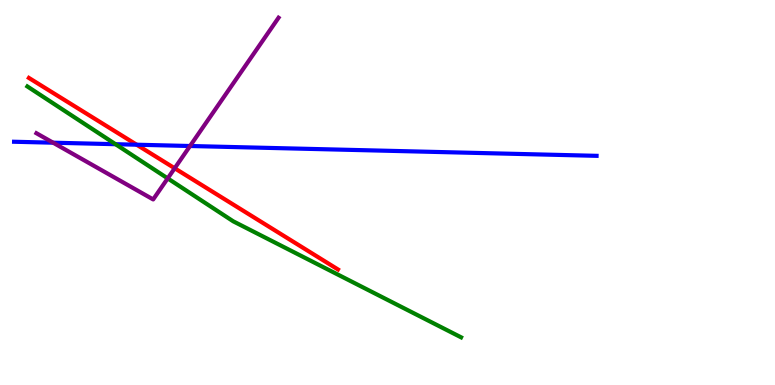[{'lines': ['blue', 'red'], 'intersections': [{'x': 1.76, 'y': 6.24}]}, {'lines': ['green', 'red'], 'intersections': []}, {'lines': ['purple', 'red'], 'intersections': [{'x': 2.25, 'y': 5.63}]}, {'lines': ['blue', 'green'], 'intersections': [{'x': 1.49, 'y': 6.25}]}, {'lines': ['blue', 'purple'], 'intersections': [{'x': 0.685, 'y': 6.29}, {'x': 2.45, 'y': 6.21}]}, {'lines': ['green', 'purple'], 'intersections': [{'x': 2.16, 'y': 5.37}]}]